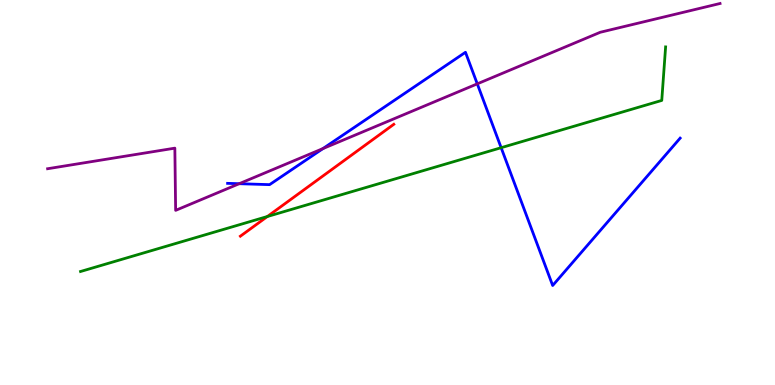[{'lines': ['blue', 'red'], 'intersections': []}, {'lines': ['green', 'red'], 'intersections': [{'x': 3.45, 'y': 4.38}]}, {'lines': ['purple', 'red'], 'intersections': []}, {'lines': ['blue', 'green'], 'intersections': [{'x': 6.47, 'y': 6.16}]}, {'lines': ['blue', 'purple'], 'intersections': [{'x': 3.09, 'y': 5.23}, {'x': 4.17, 'y': 6.14}, {'x': 6.16, 'y': 7.82}]}, {'lines': ['green', 'purple'], 'intersections': []}]